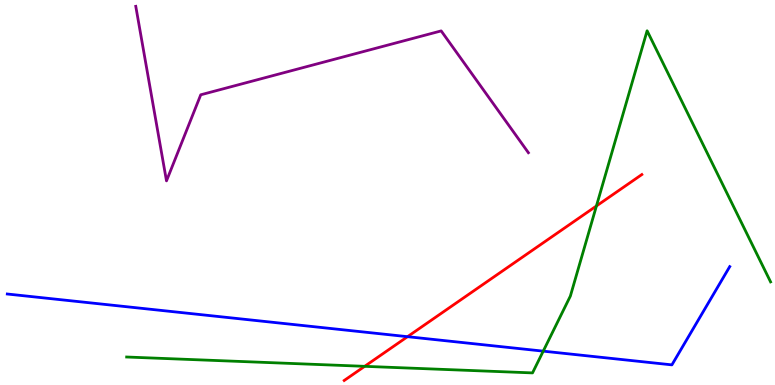[{'lines': ['blue', 'red'], 'intersections': [{'x': 5.26, 'y': 1.26}]}, {'lines': ['green', 'red'], 'intersections': [{'x': 4.71, 'y': 0.485}, {'x': 7.7, 'y': 4.65}]}, {'lines': ['purple', 'red'], 'intersections': []}, {'lines': ['blue', 'green'], 'intersections': [{'x': 7.01, 'y': 0.879}]}, {'lines': ['blue', 'purple'], 'intersections': []}, {'lines': ['green', 'purple'], 'intersections': []}]